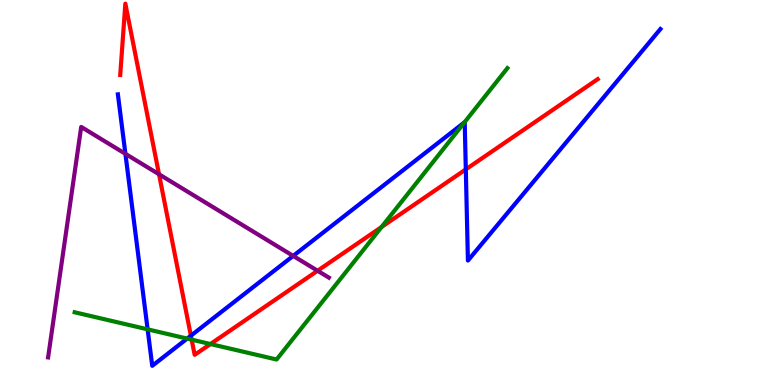[{'lines': ['blue', 'red'], 'intersections': [{'x': 2.46, 'y': 1.28}, {'x': 6.01, 'y': 5.6}]}, {'lines': ['green', 'red'], 'intersections': [{'x': 2.47, 'y': 1.18}, {'x': 2.72, 'y': 1.06}, {'x': 4.92, 'y': 4.1}]}, {'lines': ['purple', 'red'], 'intersections': [{'x': 2.05, 'y': 5.47}, {'x': 4.1, 'y': 2.97}]}, {'lines': ['blue', 'green'], 'intersections': [{'x': 1.9, 'y': 1.45}, {'x': 2.41, 'y': 1.21}, {'x': 5.99, 'y': 6.82}]}, {'lines': ['blue', 'purple'], 'intersections': [{'x': 1.62, 'y': 6.0}, {'x': 3.78, 'y': 3.35}]}, {'lines': ['green', 'purple'], 'intersections': []}]